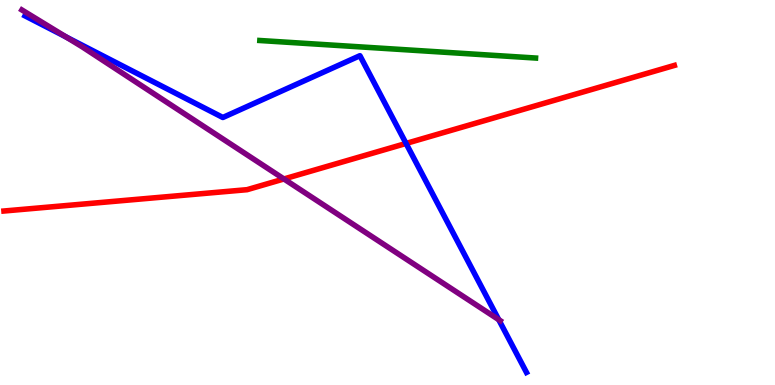[{'lines': ['blue', 'red'], 'intersections': [{'x': 5.24, 'y': 6.27}]}, {'lines': ['green', 'red'], 'intersections': []}, {'lines': ['purple', 'red'], 'intersections': [{'x': 3.66, 'y': 5.35}]}, {'lines': ['blue', 'green'], 'intersections': []}, {'lines': ['blue', 'purple'], 'intersections': [{'x': 0.852, 'y': 9.04}, {'x': 6.44, 'y': 1.7}]}, {'lines': ['green', 'purple'], 'intersections': []}]